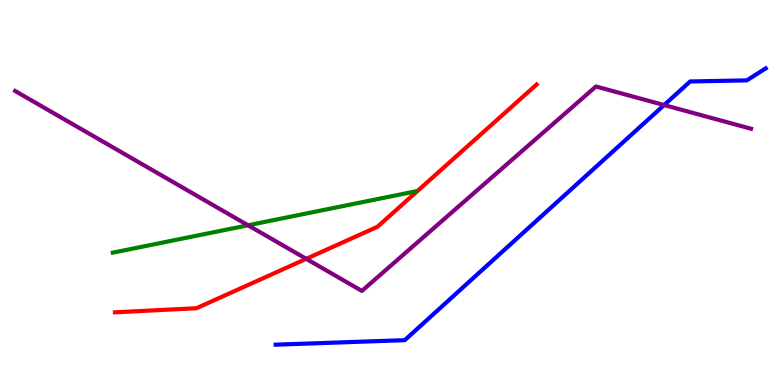[{'lines': ['blue', 'red'], 'intersections': []}, {'lines': ['green', 'red'], 'intersections': []}, {'lines': ['purple', 'red'], 'intersections': [{'x': 3.95, 'y': 3.28}]}, {'lines': ['blue', 'green'], 'intersections': []}, {'lines': ['blue', 'purple'], 'intersections': [{'x': 8.57, 'y': 7.27}]}, {'lines': ['green', 'purple'], 'intersections': [{'x': 3.2, 'y': 4.15}]}]